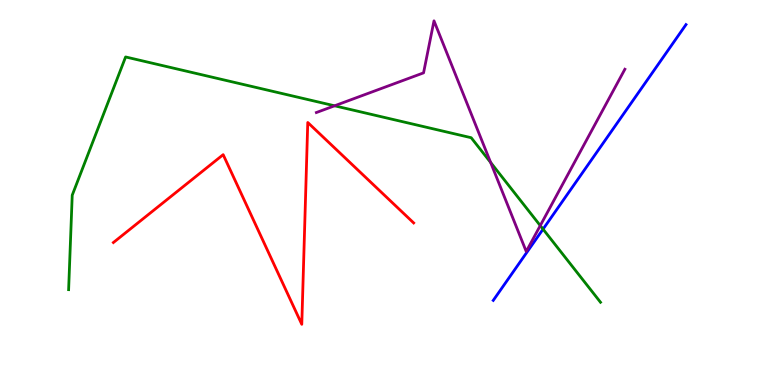[{'lines': ['blue', 'red'], 'intersections': []}, {'lines': ['green', 'red'], 'intersections': []}, {'lines': ['purple', 'red'], 'intersections': []}, {'lines': ['blue', 'green'], 'intersections': [{'x': 7.01, 'y': 4.05}]}, {'lines': ['blue', 'purple'], 'intersections': []}, {'lines': ['green', 'purple'], 'intersections': [{'x': 4.32, 'y': 7.25}, {'x': 6.33, 'y': 5.78}, {'x': 6.97, 'y': 4.14}]}]